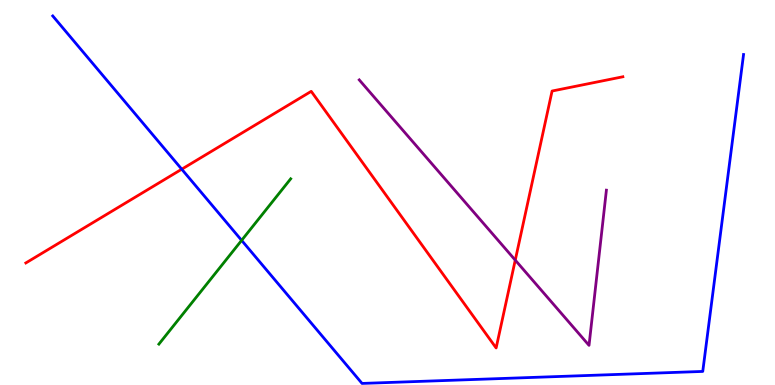[{'lines': ['blue', 'red'], 'intersections': [{'x': 2.35, 'y': 5.61}]}, {'lines': ['green', 'red'], 'intersections': []}, {'lines': ['purple', 'red'], 'intersections': [{'x': 6.65, 'y': 3.24}]}, {'lines': ['blue', 'green'], 'intersections': [{'x': 3.12, 'y': 3.76}]}, {'lines': ['blue', 'purple'], 'intersections': []}, {'lines': ['green', 'purple'], 'intersections': []}]